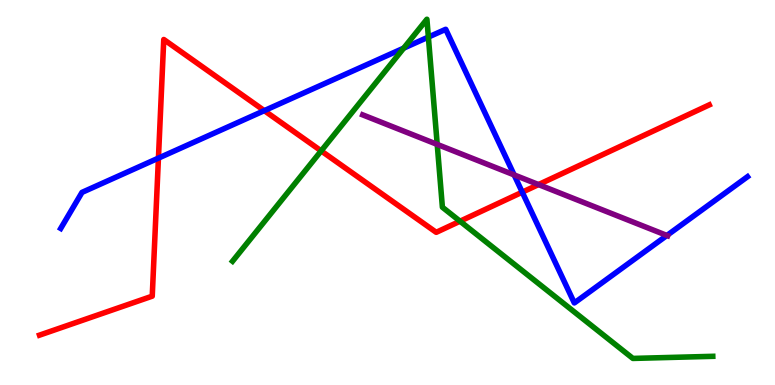[{'lines': ['blue', 'red'], 'intersections': [{'x': 2.04, 'y': 5.89}, {'x': 3.41, 'y': 7.13}, {'x': 6.74, 'y': 5.01}]}, {'lines': ['green', 'red'], 'intersections': [{'x': 4.14, 'y': 6.08}, {'x': 5.94, 'y': 4.25}]}, {'lines': ['purple', 'red'], 'intersections': [{'x': 6.95, 'y': 5.21}]}, {'lines': ['blue', 'green'], 'intersections': [{'x': 5.21, 'y': 8.75}, {'x': 5.53, 'y': 9.04}]}, {'lines': ['blue', 'purple'], 'intersections': [{'x': 6.63, 'y': 5.46}, {'x': 8.61, 'y': 3.88}]}, {'lines': ['green', 'purple'], 'intersections': [{'x': 5.64, 'y': 6.25}]}]